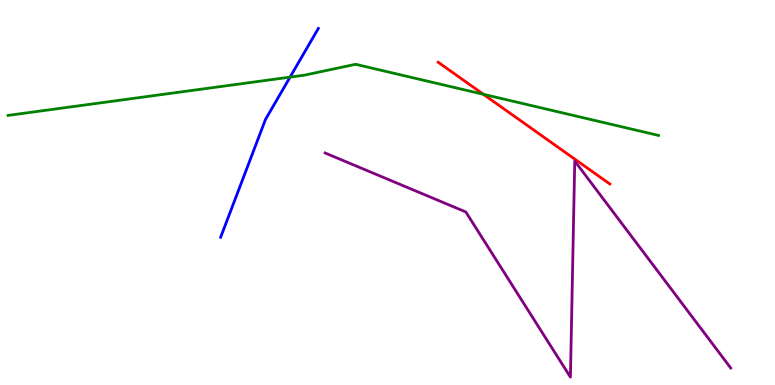[{'lines': ['blue', 'red'], 'intersections': []}, {'lines': ['green', 'red'], 'intersections': [{'x': 6.24, 'y': 7.55}]}, {'lines': ['purple', 'red'], 'intersections': []}, {'lines': ['blue', 'green'], 'intersections': [{'x': 3.74, 'y': 8.0}]}, {'lines': ['blue', 'purple'], 'intersections': []}, {'lines': ['green', 'purple'], 'intersections': []}]